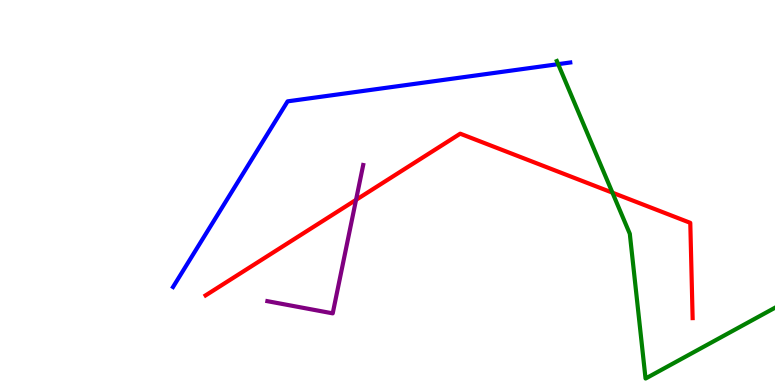[{'lines': ['blue', 'red'], 'intersections': []}, {'lines': ['green', 'red'], 'intersections': [{'x': 7.9, 'y': 5.0}]}, {'lines': ['purple', 'red'], 'intersections': [{'x': 4.59, 'y': 4.81}]}, {'lines': ['blue', 'green'], 'intersections': [{'x': 7.2, 'y': 8.33}]}, {'lines': ['blue', 'purple'], 'intersections': []}, {'lines': ['green', 'purple'], 'intersections': []}]